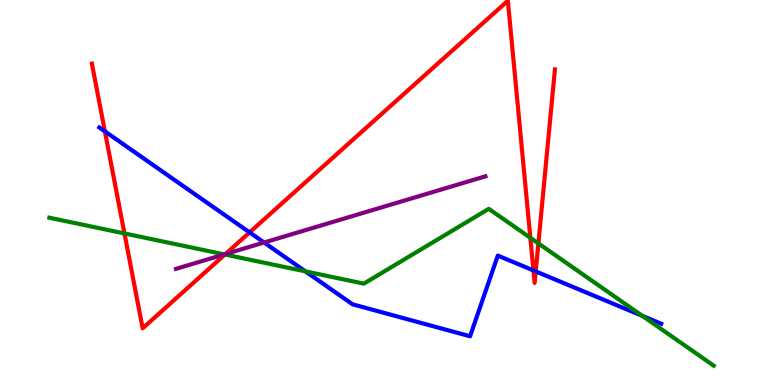[{'lines': ['blue', 'red'], 'intersections': [{'x': 1.35, 'y': 6.59}, {'x': 3.22, 'y': 3.96}, {'x': 6.88, 'y': 2.97}, {'x': 6.91, 'y': 2.95}]}, {'lines': ['green', 'red'], 'intersections': [{'x': 1.61, 'y': 3.94}, {'x': 2.9, 'y': 3.39}, {'x': 6.84, 'y': 3.82}, {'x': 6.95, 'y': 3.68}]}, {'lines': ['purple', 'red'], 'intersections': [{'x': 2.91, 'y': 3.4}]}, {'lines': ['blue', 'green'], 'intersections': [{'x': 3.94, 'y': 2.95}, {'x': 8.29, 'y': 1.8}]}, {'lines': ['blue', 'purple'], 'intersections': [{'x': 3.41, 'y': 3.7}]}, {'lines': ['green', 'purple'], 'intersections': [{'x': 2.89, 'y': 3.39}]}]